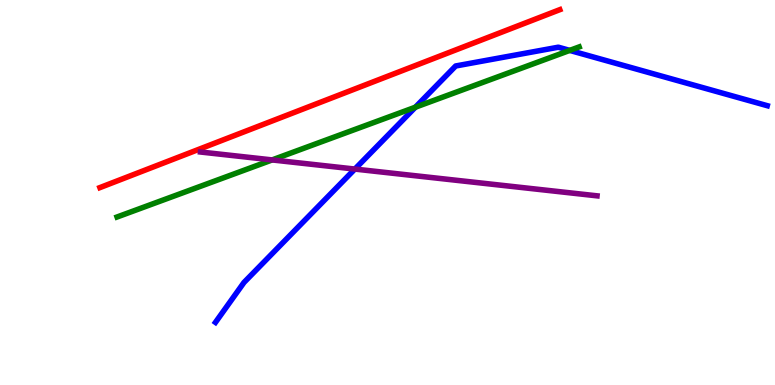[{'lines': ['blue', 'red'], 'intersections': []}, {'lines': ['green', 'red'], 'intersections': []}, {'lines': ['purple', 'red'], 'intersections': []}, {'lines': ['blue', 'green'], 'intersections': [{'x': 5.36, 'y': 7.22}, {'x': 7.35, 'y': 8.69}]}, {'lines': ['blue', 'purple'], 'intersections': [{'x': 4.58, 'y': 5.61}]}, {'lines': ['green', 'purple'], 'intersections': [{'x': 3.51, 'y': 5.85}]}]